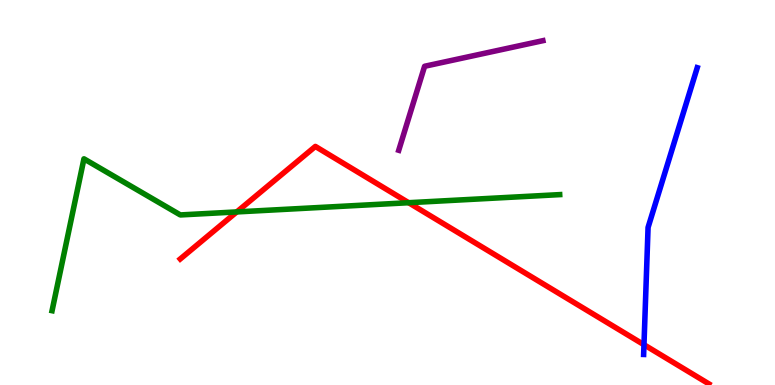[{'lines': ['blue', 'red'], 'intersections': [{'x': 8.31, 'y': 1.05}]}, {'lines': ['green', 'red'], 'intersections': [{'x': 3.05, 'y': 4.5}, {'x': 5.27, 'y': 4.73}]}, {'lines': ['purple', 'red'], 'intersections': []}, {'lines': ['blue', 'green'], 'intersections': []}, {'lines': ['blue', 'purple'], 'intersections': []}, {'lines': ['green', 'purple'], 'intersections': []}]